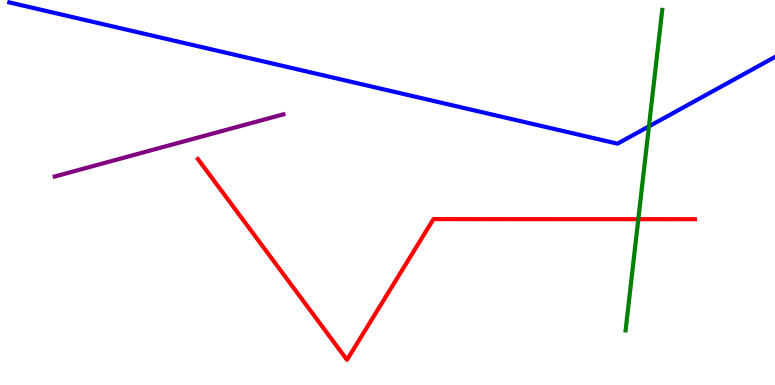[{'lines': ['blue', 'red'], 'intersections': []}, {'lines': ['green', 'red'], 'intersections': [{'x': 8.24, 'y': 4.31}]}, {'lines': ['purple', 'red'], 'intersections': []}, {'lines': ['blue', 'green'], 'intersections': [{'x': 8.37, 'y': 6.72}]}, {'lines': ['blue', 'purple'], 'intersections': []}, {'lines': ['green', 'purple'], 'intersections': []}]